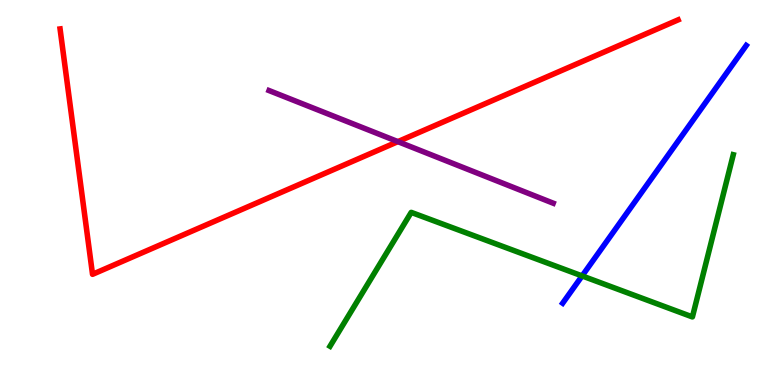[{'lines': ['blue', 'red'], 'intersections': []}, {'lines': ['green', 'red'], 'intersections': []}, {'lines': ['purple', 'red'], 'intersections': [{'x': 5.13, 'y': 6.32}]}, {'lines': ['blue', 'green'], 'intersections': [{'x': 7.51, 'y': 2.83}]}, {'lines': ['blue', 'purple'], 'intersections': []}, {'lines': ['green', 'purple'], 'intersections': []}]